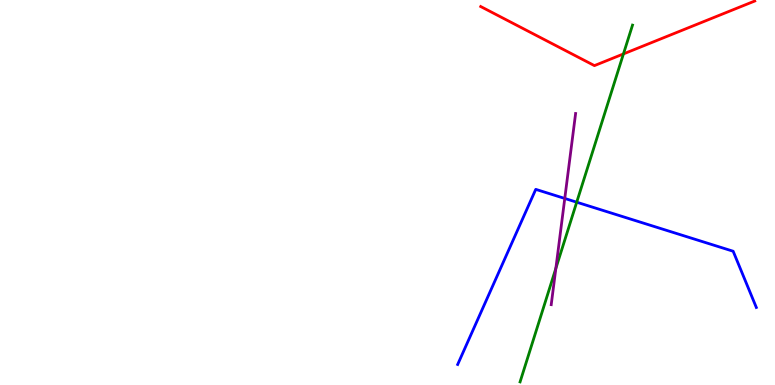[{'lines': ['blue', 'red'], 'intersections': []}, {'lines': ['green', 'red'], 'intersections': [{'x': 8.04, 'y': 8.6}]}, {'lines': ['purple', 'red'], 'intersections': []}, {'lines': ['blue', 'green'], 'intersections': [{'x': 7.44, 'y': 4.75}]}, {'lines': ['blue', 'purple'], 'intersections': [{'x': 7.29, 'y': 4.85}]}, {'lines': ['green', 'purple'], 'intersections': [{'x': 7.17, 'y': 3.03}]}]